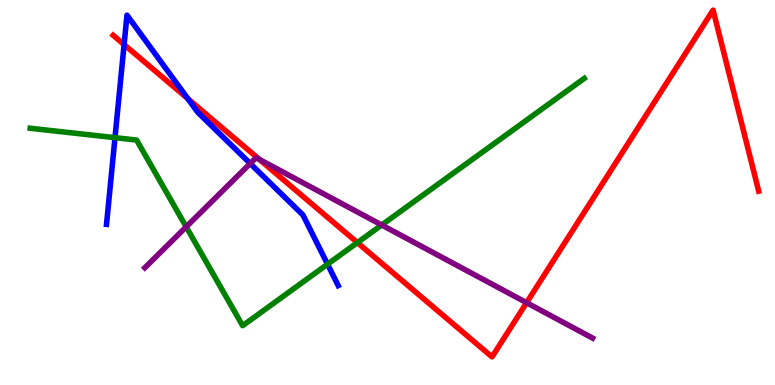[{'lines': ['blue', 'red'], 'intersections': [{'x': 1.6, 'y': 8.84}, {'x': 2.42, 'y': 7.44}]}, {'lines': ['green', 'red'], 'intersections': [{'x': 4.61, 'y': 3.7}]}, {'lines': ['purple', 'red'], 'intersections': [{'x': 3.35, 'y': 5.86}, {'x': 6.79, 'y': 2.14}]}, {'lines': ['blue', 'green'], 'intersections': [{'x': 1.48, 'y': 6.42}, {'x': 4.23, 'y': 3.14}]}, {'lines': ['blue', 'purple'], 'intersections': [{'x': 3.23, 'y': 5.75}]}, {'lines': ['green', 'purple'], 'intersections': [{'x': 2.4, 'y': 4.11}, {'x': 4.93, 'y': 4.16}]}]